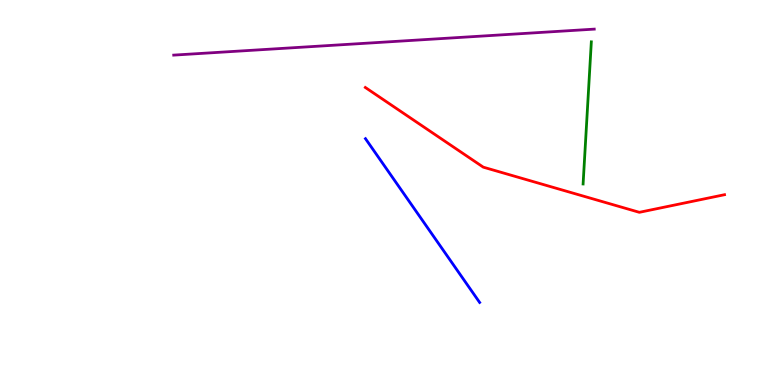[{'lines': ['blue', 'red'], 'intersections': []}, {'lines': ['green', 'red'], 'intersections': []}, {'lines': ['purple', 'red'], 'intersections': []}, {'lines': ['blue', 'green'], 'intersections': []}, {'lines': ['blue', 'purple'], 'intersections': []}, {'lines': ['green', 'purple'], 'intersections': []}]